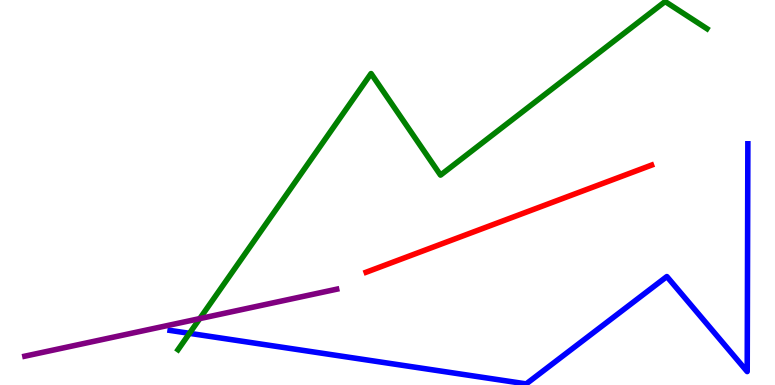[{'lines': ['blue', 'red'], 'intersections': []}, {'lines': ['green', 'red'], 'intersections': []}, {'lines': ['purple', 'red'], 'intersections': []}, {'lines': ['blue', 'green'], 'intersections': [{'x': 2.44, 'y': 1.34}]}, {'lines': ['blue', 'purple'], 'intersections': []}, {'lines': ['green', 'purple'], 'intersections': [{'x': 2.58, 'y': 1.72}]}]